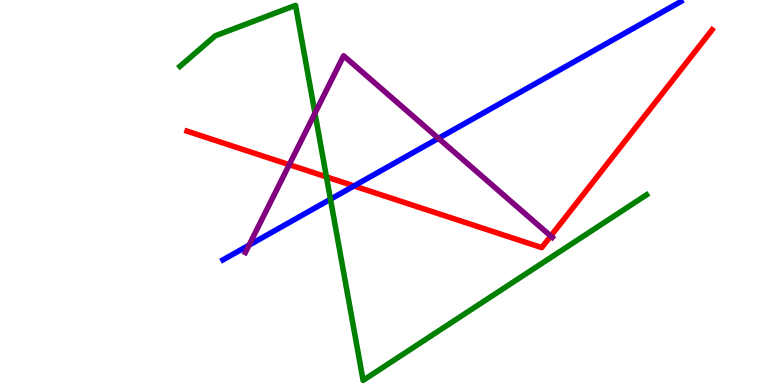[{'lines': ['blue', 'red'], 'intersections': [{'x': 4.57, 'y': 5.17}]}, {'lines': ['green', 'red'], 'intersections': [{'x': 4.21, 'y': 5.41}]}, {'lines': ['purple', 'red'], 'intersections': [{'x': 3.73, 'y': 5.72}, {'x': 7.11, 'y': 3.87}]}, {'lines': ['blue', 'green'], 'intersections': [{'x': 4.26, 'y': 4.83}]}, {'lines': ['blue', 'purple'], 'intersections': [{'x': 3.21, 'y': 3.63}, {'x': 5.66, 'y': 6.41}]}, {'lines': ['green', 'purple'], 'intersections': [{'x': 4.06, 'y': 7.06}]}]